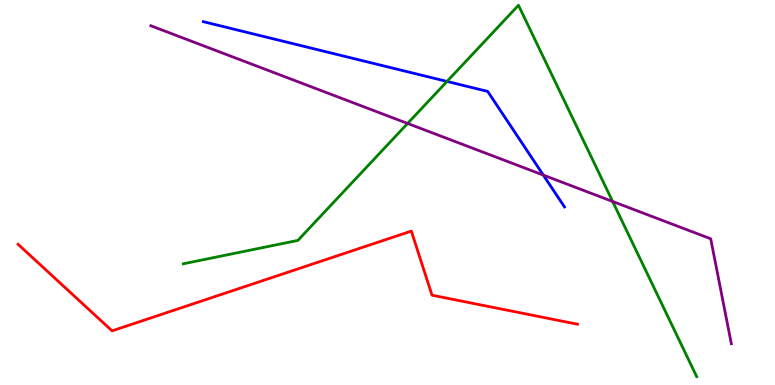[{'lines': ['blue', 'red'], 'intersections': []}, {'lines': ['green', 'red'], 'intersections': []}, {'lines': ['purple', 'red'], 'intersections': []}, {'lines': ['blue', 'green'], 'intersections': [{'x': 5.77, 'y': 7.88}]}, {'lines': ['blue', 'purple'], 'intersections': [{'x': 7.01, 'y': 5.45}]}, {'lines': ['green', 'purple'], 'intersections': [{'x': 5.26, 'y': 6.79}, {'x': 7.9, 'y': 4.77}]}]